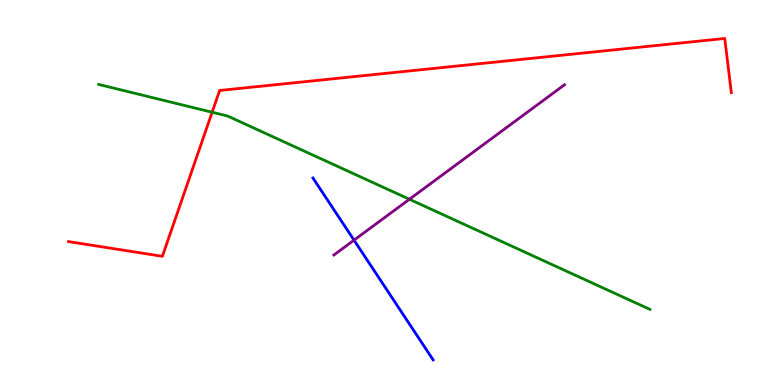[{'lines': ['blue', 'red'], 'intersections': []}, {'lines': ['green', 'red'], 'intersections': [{'x': 2.74, 'y': 7.08}]}, {'lines': ['purple', 'red'], 'intersections': []}, {'lines': ['blue', 'green'], 'intersections': []}, {'lines': ['blue', 'purple'], 'intersections': [{'x': 4.57, 'y': 3.76}]}, {'lines': ['green', 'purple'], 'intersections': [{'x': 5.28, 'y': 4.82}]}]